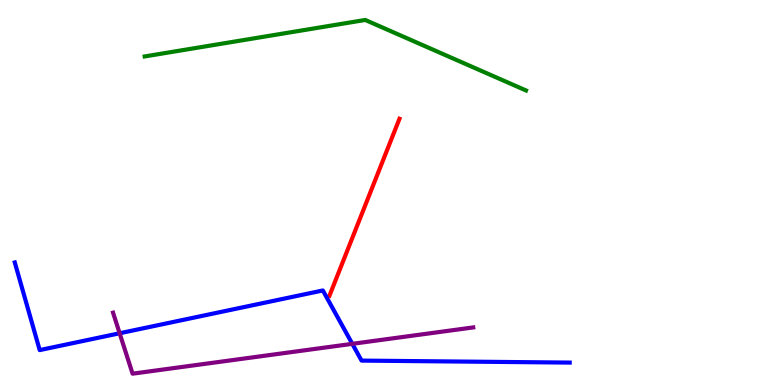[{'lines': ['blue', 'red'], 'intersections': []}, {'lines': ['green', 'red'], 'intersections': []}, {'lines': ['purple', 'red'], 'intersections': []}, {'lines': ['blue', 'green'], 'intersections': []}, {'lines': ['blue', 'purple'], 'intersections': [{'x': 1.54, 'y': 1.34}, {'x': 4.55, 'y': 1.07}]}, {'lines': ['green', 'purple'], 'intersections': []}]